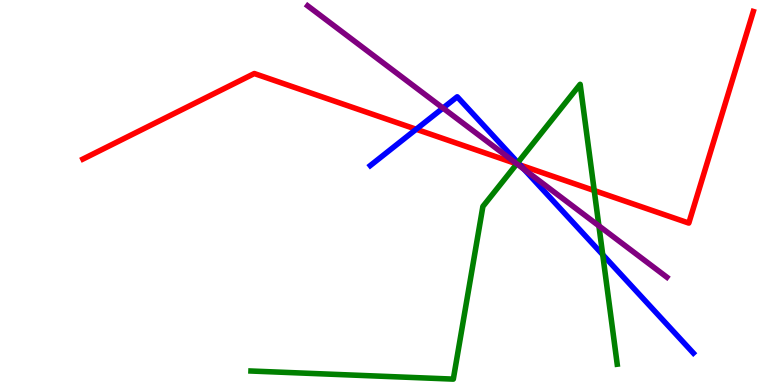[{'lines': ['blue', 'red'], 'intersections': [{'x': 5.37, 'y': 6.64}, {'x': 6.71, 'y': 5.71}]}, {'lines': ['green', 'red'], 'intersections': [{'x': 6.67, 'y': 5.74}, {'x': 7.67, 'y': 5.05}]}, {'lines': ['purple', 'red'], 'intersections': [{'x': 6.67, 'y': 5.74}]}, {'lines': ['blue', 'green'], 'intersections': [{'x': 6.68, 'y': 5.78}, {'x': 7.78, 'y': 3.38}]}, {'lines': ['blue', 'purple'], 'intersections': [{'x': 5.72, 'y': 7.19}, {'x': 6.76, 'y': 5.6}]}, {'lines': ['green', 'purple'], 'intersections': [{'x': 6.67, 'y': 5.74}, {'x': 7.73, 'y': 4.13}]}]